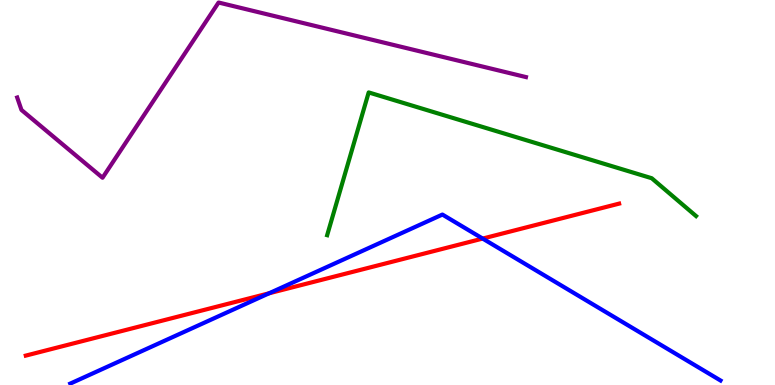[{'lines': ['blue', 'red'], 'intersections': [{'x': 3.47, 'y': 2.38}, {'x': 6.23, 'y': 3.8}]}, {'lines': ['green', 'red'], 'intersections': []}, {'lines': ['purple', 'red'], 'intersections': []}, {'lines': ['blue', 'green'], 'intersections': []}, {'lines': ['blue', 'purple'], 'intersections': []}, {'lines': ['green', 'purple'], 'intersections': []}]